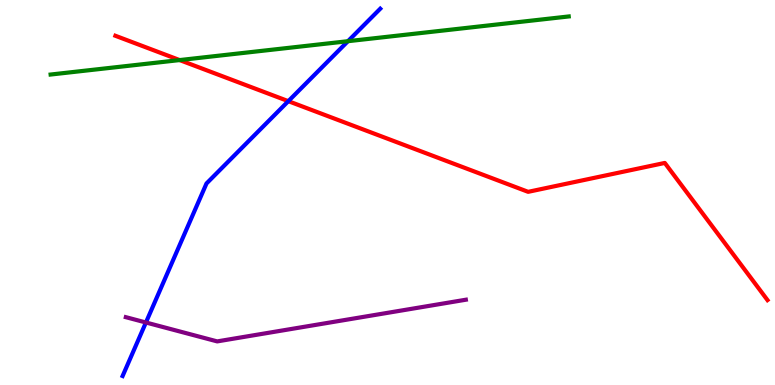[{'lines': ['blue', 'red'], 'intersections': [{'x': 3.72, 'y': 7.37}]}, {'lines': ['green', 'red'], 'intersections': [{'x': 2.32, 'y': 8.44}]}, {'lines': ['purple', 'red'], 'intersections': []}, {'lines': ['blue', 'green'], 'intersections': [{'x': 4.49, 'y': 8.93}]}, {'lines': ['blue', 'purple'], 'intersections': [{'x': 1.88, 'y': 1.62}]}, {'lines': ['green', 'purple'], 'intersections': []}]